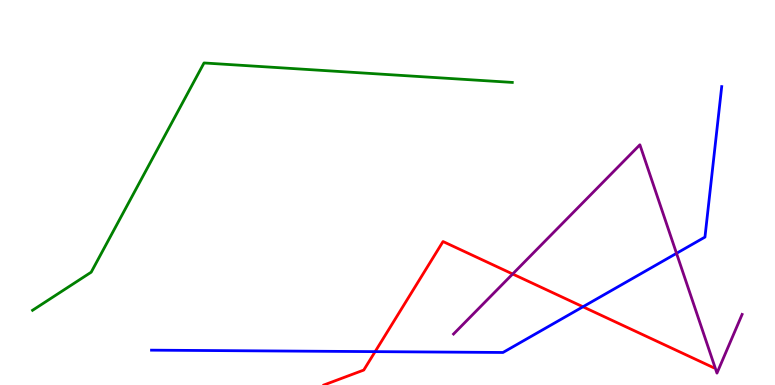[{'lines': ['blue', 'red'], 'intersections': [{'x': 4.84, 'y': 0.867}, {'x': 7.52, 'y': 2.03}]}, {'lines': ['green', 'red'], 'intersections': []}, {'lines': ['purple', 'red'], 'intersections': [{'x': 6.61, 'y': 2.88}]}, {'lines': ['blue', 'green'], 'intersections': []}, {'lines': ['blue', 'purple'], 'intersections': [{'x': 8.73, 'y': 3.42}]}, {'lines': ['green', 'purple'], 'intersections': []}]